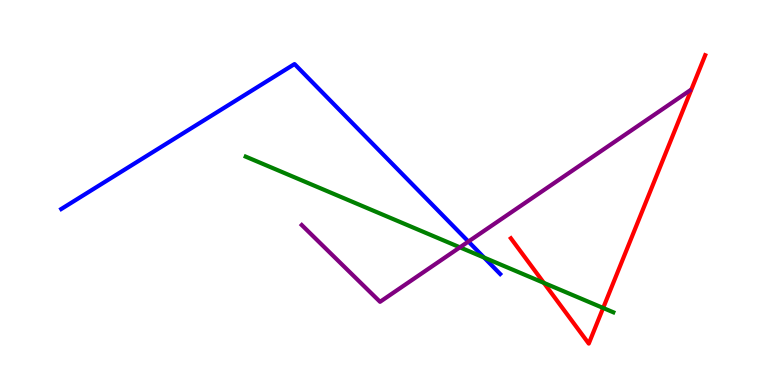[{'lines': ['blue', 'red'], 'intersections': []}, {'lines': ['green', 'red'], 'intersections': [{'x': 7.02, 'y': 2.65}, {'x': 7.78, 'y': 2.0}]}, {'lines': ['purple', 'red'], 'intersections': []}, {'lines': ['blue', 'green'], 'intersections': [{'x': 6.25, 'y': 3.31}]}, {'lines': ['blue', 'purple'], 'intersections': [{'x': 6.04, 'y': 3.73}]}, {'lines': ['green', 'purple'], 'intersections': [{'x': 5.93, 'y': 3.58}]}]